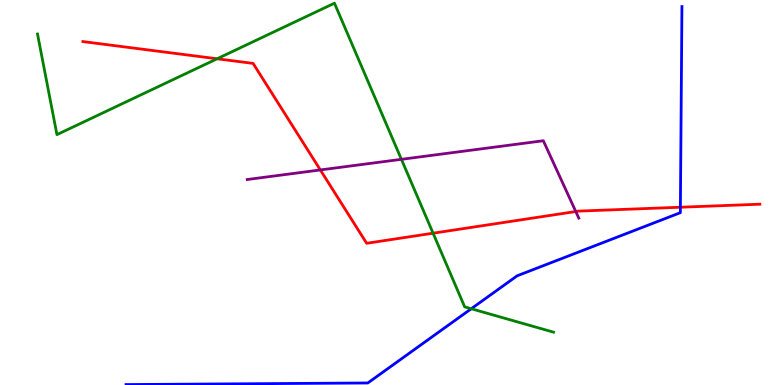[{'lines': ['blue', 'red'], 'intersections': [{'x': 8.78, 'y': 4.62}]}, {'lines': ['green', 'red'], 'intersections': [{'x': 2.8, 'y': 8.47}, {'x': 5.59, 'y': 3.94}]}, {'lines': ['purple', 'red'], 'intersections': [{'x': 4.13, 'y': 5.59}, {'x': 7.43, 'y': 4.51}]}, {'lines': ['blue', 'green'], 'intersections': [{'x': 6.08, 'y': 1.98}]}, {'lines': ['blue', 'purple'], 'intersections': []}, {'lines': ['green', 'purple'], 'intersections': [{'x': 5.18, 'y': 5.86}]}]